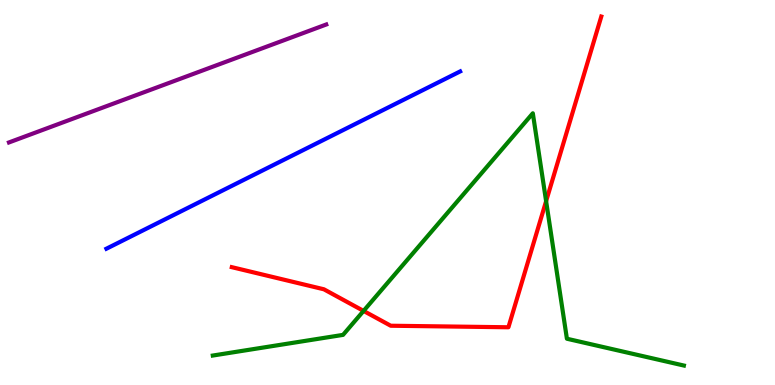[{'lines': ['blue', 'red'], 'intersections': []}, {'lines': ['green', 'red'], 'intersections': [{'x': 4.69, 'y': 1.92}, {'x': 7.05, 'y': 4.77}]}, {'lines': ['purple', 'red'], 'intersections': []}, {'lines': ['blue', 'green'], 'intersections': []}, {'lines': ['blue', 'purple'], 'intersections': []}, {'lines': ['green', 'purple'], 'intersections': []}]